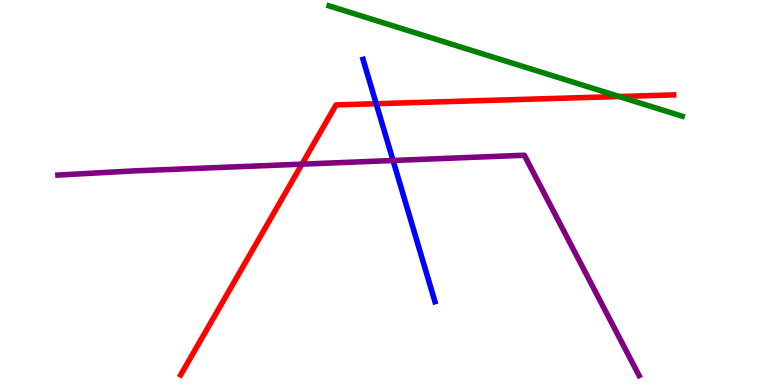[{'lines': ['blue', 'red'], 'intersections': [{'x': 4.85, 'y': 7.31}]}, {'lines': ['green', 'red'], 'intersections': [{'x': 7.99, 'y': 7.49}]}, {'lines': ['purple', 'red'], 'intersections': [{'x': 3.9, 'y': 5.74}]}, {'lines': ['blue', 'green'], 'intersections': []}, {'lines': ['blue', 'purple'], 'intersections': [{'x': 5.07, 'y': 5.83}]}, {'lines': ['green', 'purple'], 'intersections': []}]